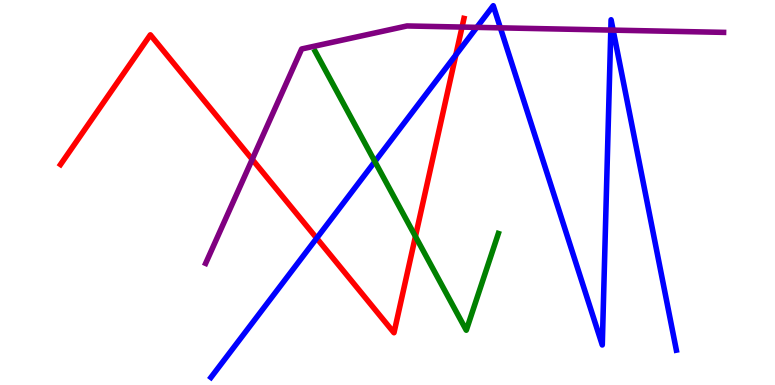[{'lines': ['blue', 'red'], 'intersections': [{'x': 4.09, 'y': 3.81}, {'x': 5.88, 'y': 8.57}]}, {'lines': ['green', 'red'], 'intersections': [{'x': 5.36, 'y': 3.86}]}, {'lines': ['purple', 'red'], 'intersections': [{'x': 3.25, 'y': 5.86}, {'x': 5.96, 'y': 9.3}]}, {'lines': ['blue', 'green'], 'intersections': [{'x': 4.84, 'y': 5.8}]}, {'lines': ['blue', 'purple'], 'intersections': [{'x': 6.15, 'y': 9.29}, {'x': 6.46, 'y': 9.28}, {'x': 7.88, 'y': 9.22}, {'x': 7.91, 'y': 9.22}]}, {'lines': ['green', 'purple'], 'intersections': []}]